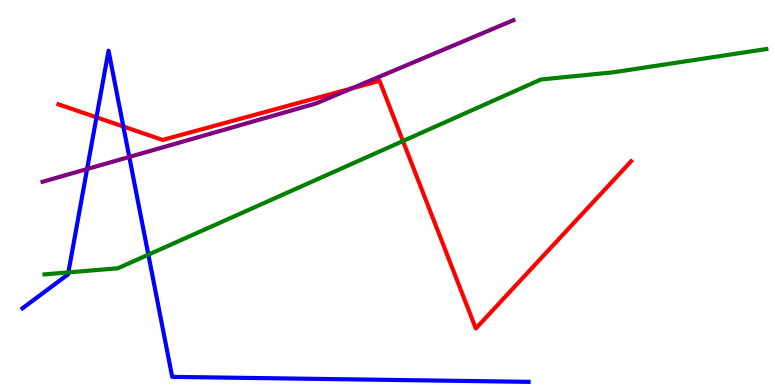[{'lines': ['blue', 'red'], 'intersections': [{'x': 1.24, 'y': 6.95}, {'x': 1.59, 'y': 6.71}]}, {'lines': ['green', 'red'], 'intersections': [{'x': 5.2, 'y': 6.34}]}, {'lines': ['purple', 'red'], 'intersections': [{'x': 4.54, 'y': 7.7}]}, {'lines': ['blue', 'green'], 'intersections': [{'x': 0.882, 'y': 2.92}, {'x': 1.91, 'y': 3.39}]}, {'lines': ['blue', 'purple'], 'intersections': [{'x': 1.12, 'y': 5.61}, {'x': 1.67, 'y': 5.92}]}, {'lines': ['green', 'purple'], 'intersections': []}]